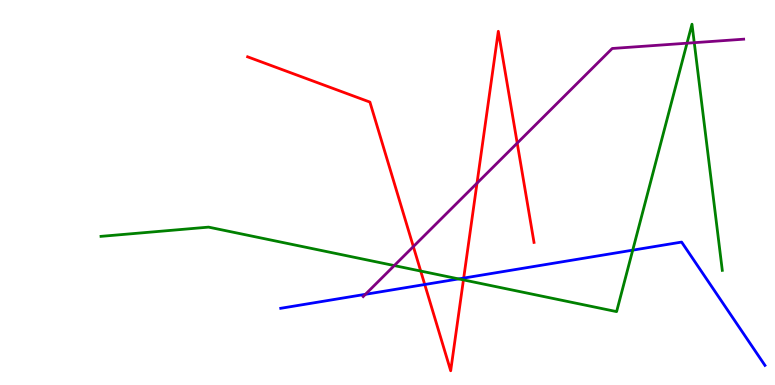[{'lines': ['blue', 'red'], 'intersections': [{'x': 5.48, 'y': 2.61}, {'x': 5.98, 'y': 2.78}]}, {'lines': ['green', 'red'], 'intersections': [{'x': 5.43, 'y': 2.96}, {'x': 5.98, 'y': 2.73}]}, {'lines': ['purple', 'red'], 'intersections': [{'x': 5.33, 'y': 3.6}, {'x': 6.15, 'y': 5.24}, {'x': 6.67, 'y': 6.28}]}, {'lines': ['blue', 'green'], 'intersections': [{'x': 5.92, 'y': 2.76}, {'x': 8.16, 'y': 3.5}]}, {'lines': ['blue', 'purple'], 'intersections': [{'x': 4.72, 'y': 2.36}]}, {'lines': ['green', 'purple'], 'intersections': [{'x': 5.09, 'y': 3.1}, {'x': 8.86, 'y': 8.88}, {'x': 8.96, 'y': 8.89}]}]